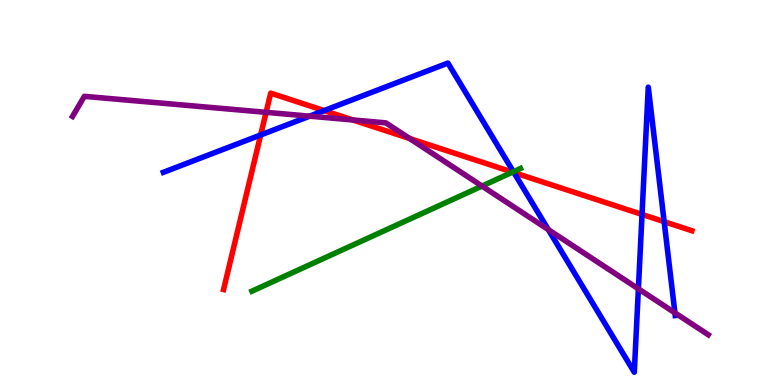[{'lines': ['blue', 'red'], 'intersections': [{'x': 3.36, 'y': 6.49}, {'x': 4.18, 'y': 7.13}, {'x': 6.63, 'y': 5.52}, {'x': 8.28, 'y': 4.43}, {'x': 8.57, 'y': 4.24}]}, {'lines': ['green', 'red'], 'intersections': [{'x': 6.61, 'y': 5.53}]}, {'lines': ['purple', 'red'], 'intersections': [{'x': 3.43, 'y': 7.08}, {'x': 4.55, 'y': 6.88}, {'x': 5.29, 'y': 6.4}]}, {'lines': ['blue', 'green'], 'intersections': [{'x': 6.62, 'y': 5.54}]}, {'lines': ['blue', 'purple'], 'intersections': [{'x': 4.0, 'y': 6.98}, {'x': 7.08, 'y': 4.04}, {'x': 8.24, 'y': 2.5}, {'x': 8.71, 'y': 1.87}]}, {'lines': ['green', 'purple'], 'intersections': [{'x': 6.22, 'y': 5.17}]}]